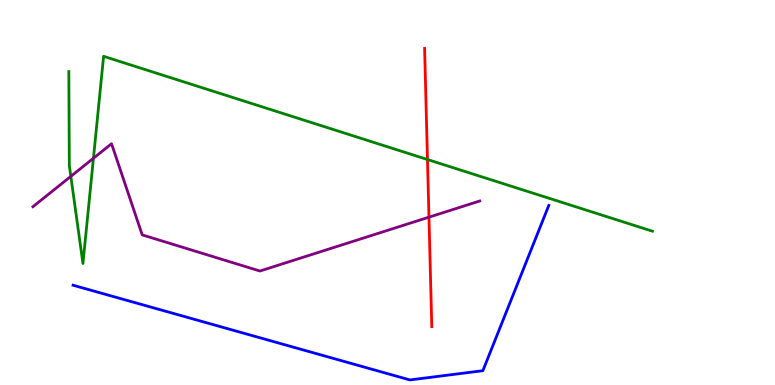[{'lines': ['blue', 'red'], 'intersections': []}, {'lines': ['green', 'red'], 'intersections': [{'x': 5.52, 'y': 5.86}]}, {'lines': ['purple', 'red'], 'intersections': [{'x': 5.53, 'y': 4.36}]}, {'lines': ['blue', 'green'], 'intersections': []}, {'lines': ['blue', 'purple'], 'intersections': []}, {'lines': ['green', 'purple'], 'intersections': [{'x': 0.914, 'y': 5.42}, {'x': 1.21, 'y': 5.89}]}]